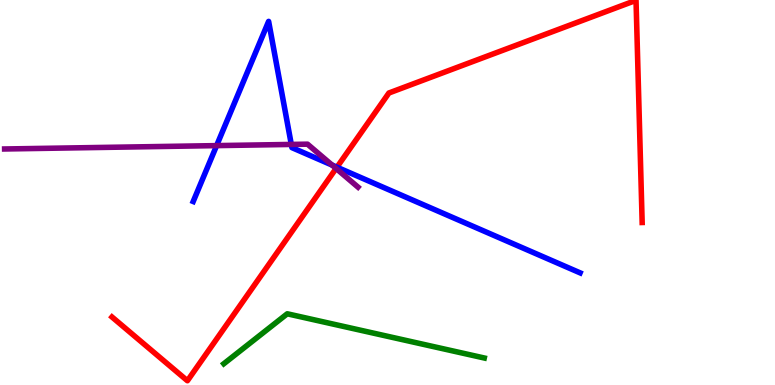[{'lines': ['blue', 'red'], 'intersections': [{'x': 4.35, 'y': 5.66}]}, {'lines': ['green', 'red'], 'intersections': []}, {'lines': ['purple', 'red'], 'intersections': [{'x': 4.34, 'y': 5.62}]}, {'lines': ['blue', 'green'], 'intersections': []}, {'lines': ['blue', 'purple'], 'intersections': [{'x': 2.79, 'y': 6.22}, {'x': 3.76, 'y': 6.25}, {'x': 4.29, 'y': 5.71}]}, {'lines': ['green', 'purple'], 'intersections': []}]